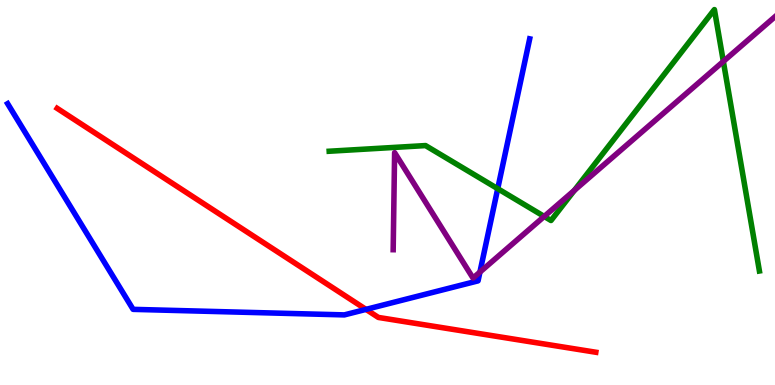[{'lines': ['blue', 'red'], 'intersections': [{'x': 4.72, 'y': 1.96}]}, {'lines': ['green', 'red'], 'intersections': []}, {'lines': ['purple', 'red'], 'intersections': []}, {'lines': ['blue', 'green'], 'intersections': [{'x': 6.42, 'y': 5.1}]}, {'lines': ['blue', 'purple'], 'intersections': [{'x': 6.19, 'y': 2.93}]}, {'lines': ['green', 'purple'], 'intersections': [{'x': 7.02, 'y': 4.38}, {'x': 7.41, 'y': 5.06}, {'x': 9.33, 'y': 8.4}]}]